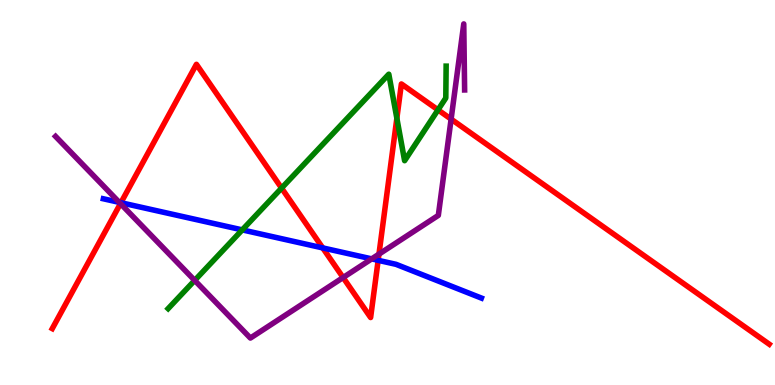[{'lines': ['blue', 'red'], 'intersections': [{'x': 1.56, 'y': 4.73}, {'x': 4.16, 'y': 3.56}, {'x': 4.88, 'y': 3.24}]}, {'lines': ['green', 'red'], 'intersections': [{'x': 3.63, 'y': 5.11}, {'x': 5.12, 'y': 6.93}, {'x': 5.65, 'y': 7.15}]}, {'lines': ['purple', 'red'], 'intersections': [{'x': 1.55, 'y': 4.71}, {'x': 4.43, 'y': 2.79}, {'x': 4.89, 'y': 3.4}, {'x': 5.82, 'y': 6.91}]}, {'lines': ['blue', 'green'], 'intersections': [{'x': 3.13, 'y': 4.03}]}, {'lines': ['blue', 'purple'], 'intersections': [{'x': 1.54, 'y': 4.74}, {'x': 4.8, 'y': 3.28}]}, {'lines': ['green', 'purple'], 'intersections': [{'x': 2.51, 'y': 2.72}]}]